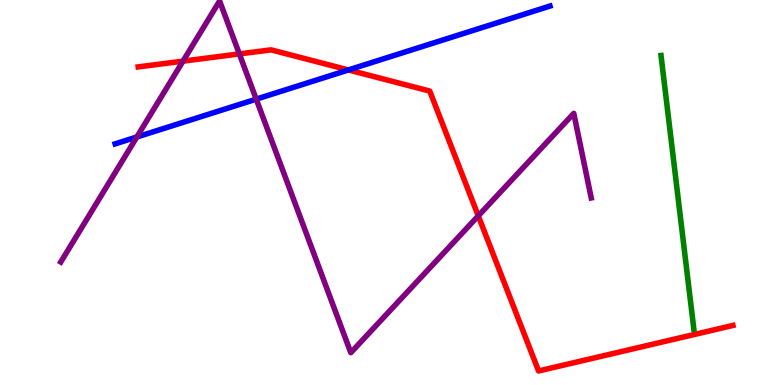[{'lines': ['blue', 'red'], 'intersections': [{'x': 4.5, 'y': 8.18}]}, {'lines': ['green', 'red'], 'intersections': []}, {'lines': ['purple', 'red'], 'intersections': [{'x': 2.36, 'y': 8.41}, {'x': 3.09, 'y': 8.6}, {'x': 6.17, 'y': 4.39}]}, {'lines': ['blue', 'green'], 'intersections': []}, {'lines': ['blue', 'purple'], 'intersections': [{'x': 1.77, 'y': 6.44}, {'x': 3.31, 'y': 7.42}]}, {'lines': ['green', 'purple'], 'intersections': []}]